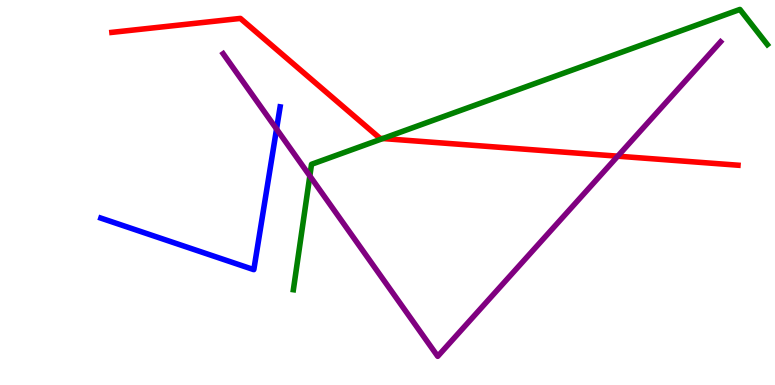[{'lines': ['blue', 'red'], 'intersections': []}, {'lines': ['green', 'red'], 'intersections': [{'x': 4.94, 'y': 6.4}]}, {'lines': ['purple', 'red'], 'intersections': [{'x': 7.97, 'y': 5.94}]}, {'lines': ['blue', 'green'], 'intersections': []}, {'lines': ['blue', 'purple'], 'intersections': [{'x': 3.57, 'y': 6.65}]}, {'lines': ['green', 'purple'], 'intersections': [{'x': 4.0, 'y': 5.43}]}]